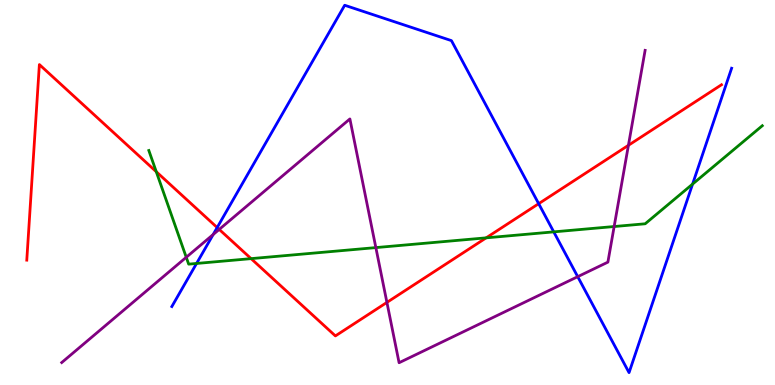[{'lines': ['blue', 'red'], 'intersections': [{'x': 2.8, 'y': 4.09}, {'x': 6.95, 'y': 4.71}]}, {'lines': ['green', 'red'], 'intersections': [{'x': 2.02, 'y': 5.54}, {'x': 3.24, 'y': 3.28}, {'x': 6.27, 'y': 3.82}]}, {'lines': ['purple', 'red'], 'intersections': [{'x': 2.83, 'y': 4.04}, {'x': 4.99, 'y': 2.15}, {'x': 8.11, 'y': 6.23}]}, {'lines': ['blue', 'green'], 'intersections': [{'x': 2.54, 'y': 3.16}, {'x': 7.15, 'y': 3.98}, {'x': 8.94, 'y': 5.22}]}, {'lines': ['blue', 'purple'], 'intersections': [{'x': 2.75, 'y': 3.91}, {'x': 7.45, 'y': 2.81}]}, {'lines': ['green', 'purple'], 'intersections': [{'x': 2.4, 'y': 3.32}, {'x': 4.85, 'y': 3.57}, {'x': 7.92, 'y': 4.12}]}]